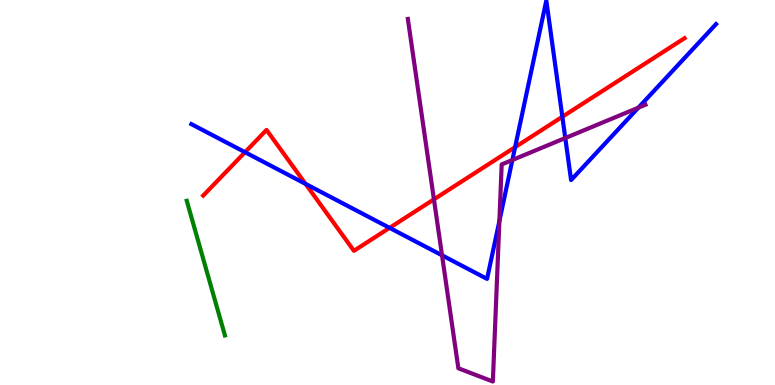[{'lines': ['blue', 'red'], 'intersections': [{'x': 3.16, 'y': 6.05}, {'x': 3.94, 'y': 5.22}, {'x': 5.03, 'y': 4.08}, {'x': 6.65, 'y': 6.18}, {'x': 7.26, 'y': 6.97}]}, {'lines': ['green', 'red'], 'intersections': []}, {'lines': ['purple', 'red'], 'intersections': [{'x': 5.6, 'y': 4.82}]}, {'lines': ['blue', 'green'], 'intersections': []}, {'lines': ['blue', 'purple'], 'intersections': [{'x': 5.7, 'y': 3.37}, {'x': 6.44, 'y': 4.26}, {'x': 6.61, 'y': 5.84}, {'x': 7.29, 'y': 6.41}, {'x': 8.24, 'y': 7.2}]}, {'lines': ['green', 'purple'], 'intersections': []}]